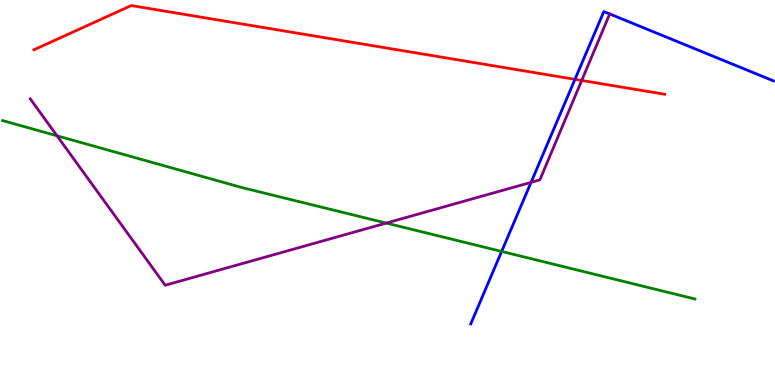[{'lines': ['blue', 'red'], 'intersections': [{'x': 7.42, 'y': 7.94}]}, {'lines': ['green', 'red'], 'intersections': []}, {'lines': ['purple', 'red'], 'intersections': [{'x': 7.51, 'y': 7.91}]}, {'lines': ['blue', 'green'], 'intersections': [{'x': 6.47, 'y': 3.47}]}, {'lines': ['blue', 'purple'], 'intersections': [{'x': 6.85, 'y': 5.26}, {'x': 7.87, 'y': 9.64}]}, {'lines': ['green', 'purple'], 'intersections': [{'x': 0.735, 'y': 6.47}, {'x': 4.98, 'y': 4.21}]}]